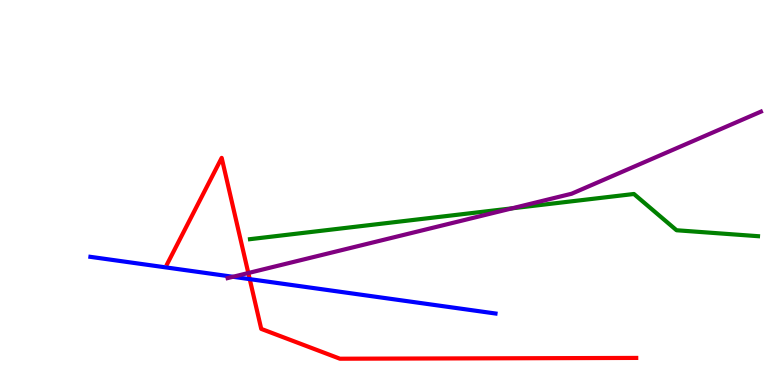[{'lines': ['blue', 'red'], 'intersections': [{'x': 3.22, 'y': 2.75}]}, {'lines': ['green', 'red'], 'intersections': []}, {'lines': ['purple', 'red'], 'intersections': [{'x': 3.2, 'y': 2.91}]}, {'lines': ['blue', 'green'], 'intersections': []}, {'lines': ['blue', 'purple'], 'intersections': [{'x': 3.01, 'y': 2.81}]}, {'lines': ['green', 'purple'], 'intersections': [{'x': 6.61, 'y': 4.59}]}]